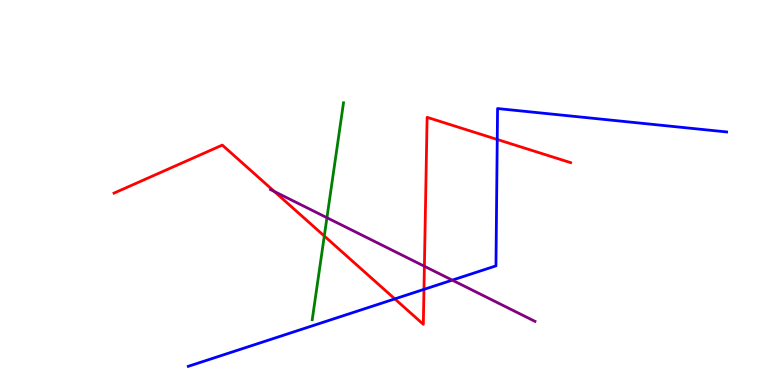[{'lines': ['blue', 'red'], 'intersections': [{'x': 5.09, 'y': 2.24}, {'x': 5.47, 'y': 2.48}, {'x': 6.42, 'y': 6.38}]}, {'lines': ['green', 'red'], 'intersections': [{'x': 4.18, 'y': 3.87}]}, {'lines': ['purple', 'red'], 'intersections': [{'x': 3.54, 'y': 5.03}, {'x': 5.48, 'y': 3.08}]}, {'lines': ['blue', 'green'], 'intersections': []}, {'lines': ['blue', 'purple'], 'intersections': [{'x': 5.84, 'y': 2.72}]}, {'lines': ['green', 'purple'], 'intersections': [{'x': 4.22, 'y': 4.35}]}]